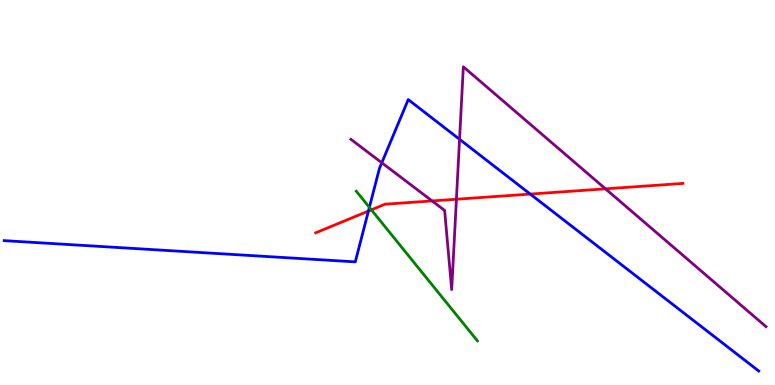[{'lines': ['blue', 'red'], 'intersections': [{'x': 4.75, 'y': 4.52}, {'x': 6.84, 'y': 4.96}]}, {'lines': ['green', 'red'], 'intersections': [{'x': 4.79, 'y': 4.55}]}, {'lines': ['purple', 'red'], 'intersections': [{'x': 5.58, 'y': 4.78}, {'x': 5.89, 'y': 4.83}, {'x': 7.81, 'y': 5.1}]}, {'lines': ['blue', 'green'], 'intersections': [{'x': 4.77, 'y': 4.61}]}, {'lines': ['blue', 'purple'], 'intersections': [{'x': 4.93, 'y': 5.77}, {'x': 5.93, 'y': 6.38}]}, {'lines': ['green', 'purple'], 'intersections': []}]